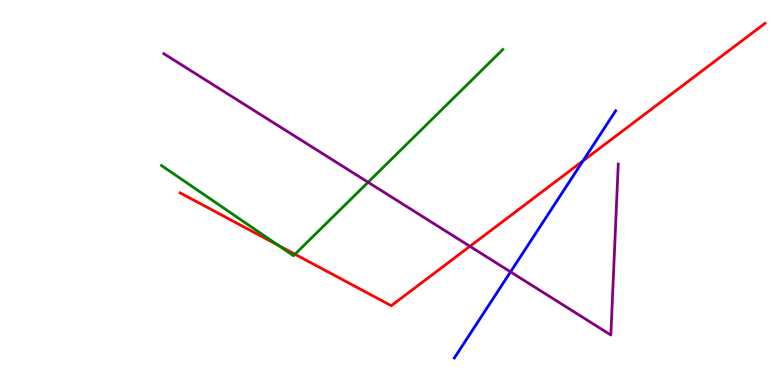[{'lines': ['blue', 'red'], 'intersections': [{'x': 7.52, 'y': 5.82}]}, {'lines': ['green', 'red'], 'intersections': [{'x': 3.59, 'y': 3.63}, {'x': 3.81, 'y': 3.4}]}, {'lines': ['purple', 'red'], 'intersections': [{'x': 6.06, 'y': 3.6}]}, {'lines': ['blue', 'green'], 'intersections': []}, {'lines': ['blue', 'purple'], 'intersections': [{'x': 6.59, 'y': 2.94}]}, {'lines': ['green', 'purple'], 'intersections': [{'x': 4.75, 'y': 5.27}]}]